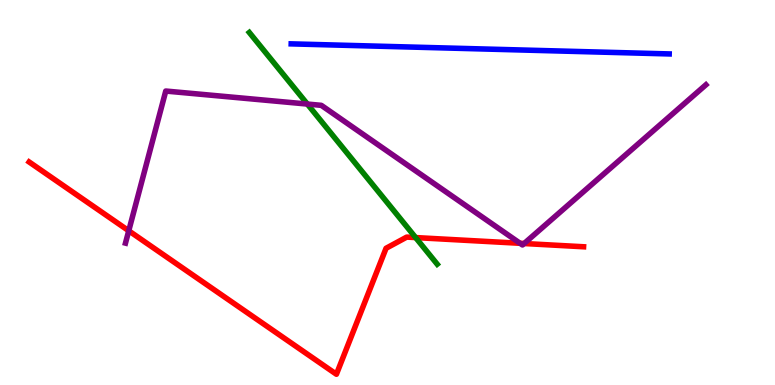[{'lines': ['blue', 'red'], 'intersections': []}, {'lines': ['green', 'red'], 'intersections': [{'x': 5.36, 'y': 3.83}]}, {'lines': ['purple', 'red'], 'intersections': [{'x': 1.66, 'y': 4.01}, {'x': 6.71, 'y': 3.68}, {'x': 6.76, 'y': 3.67}]}, {'lines': ['blue', 'green'], 'intersections': []}, {'lines': ['blue', 'purple'], 'intersections': []}, {'lines': ['green', 'purple'], 'intersections': [{'x': 3.97, 'y': 7.3}]}]